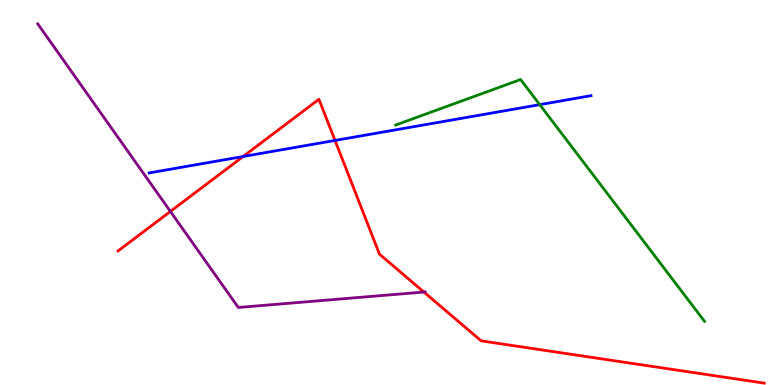[{'lines': ['blue', 'red'], 'intersections': [{'x': 3.14, 'y': 5.93}, {'x': 4.32, 'y': 6.35}]}, {'lines': ['green', 'red'], 'intersections': []}, {'lines': ['purple', 'red'], 'intersections': [{'x': 2.2, 'y': 4.51}, {'x': 5.47, 'y': 2.41}]}, {'lines': ['blue', 'green'], 'intersections': [{'x': 6.96, 'y': 7.28}]}, {'lines': ['blue', 'purple'], 'intersections': []}, {'lines': ['green', 'purple'], 'intersections': []}]